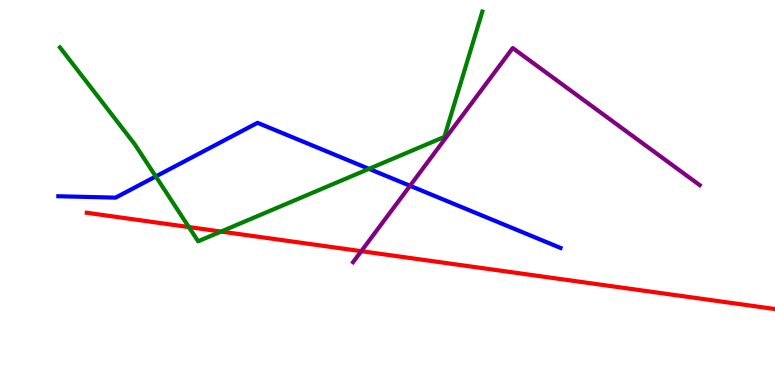[{'lines': ['blue', 'red'], 'intersections': []}, {'lines': ['green', 'red'], 'intersections': [{'x': 2.44, 'y': 4.1}, {'x': 2.85, 'y': 3.99}]}, {'lines': ['purple', 'red'], 'intersections': [{'x': 4.66, 'y': 3.48}]}, {'lines': ['blue', 'green'], 'intersections': [{'x': 2.01, 'y': 5.42}, {'x': 4.76, 'y': 5.61}]}, {'lines': ['blue', 'purple'], 'intersections': [{'x': 5.29, 'y': 5.17}]}, {'lines': ['green', 'purple'], 'intersections': []}]